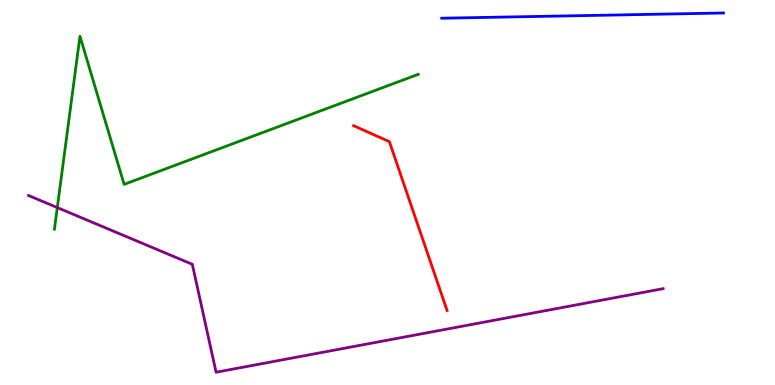[{'lines': ['blue', 'red'], 'intersections': []}, {'lines': ['green', 'red'], 'intersections': []}, {'lines': ['purple', 'red'], 'intersections': []}, {'lines': ['blue', 'green'], 'intersections': []}, {'lines': ['blue', 'purple'], 'intersections': []}, {'lines': ['green', 'purple'], 'intersections': [{'x': 0.739, 'y': 4.61}]}]